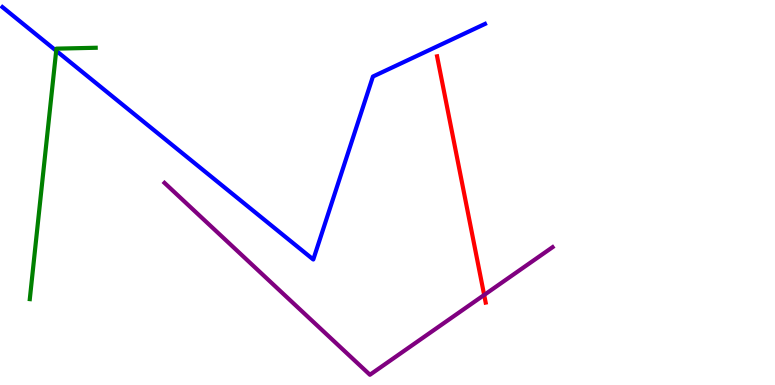[{'lines': ['blue', 'red'], 'intersections': []}, {'lines': ['green', 'red'], 'intersections': []}, {'lines': ['purple', 'red'], 'intersections': [{'x': 6.25, 'y': 2.34}]}, {'lines': ['blue', 'green'], 'intersections': [{'x': 0.725, 'y': 8.68}]}, {'lines': ['blue', 'purple'], 'intersections': []}, {'lines': ['green', 'purple'], 'intersections': []}]